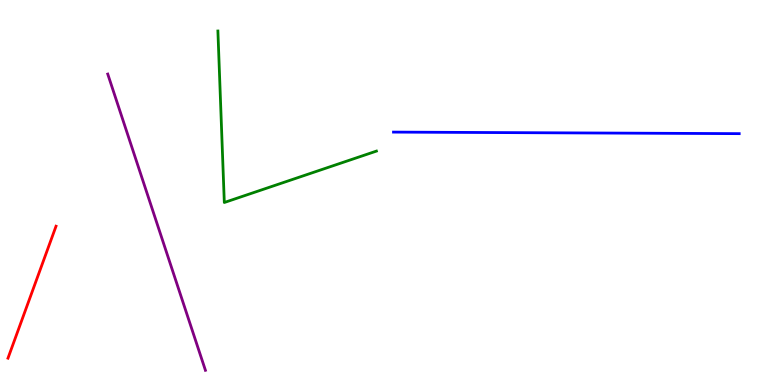[{'lines': ['blue', 'red'], 'intersections': []}, {'lines': ['green', 'red'], 'intersections': []}, {'lines': ['purple', 'red'], 'intersections': []}, {'lines': ['blue', 'green'], 'intersections': []}, {'lines': ['blue', 'purple'], 'intersections': []}, {'lines': ['green', 'purple'], 'intersections': []}]